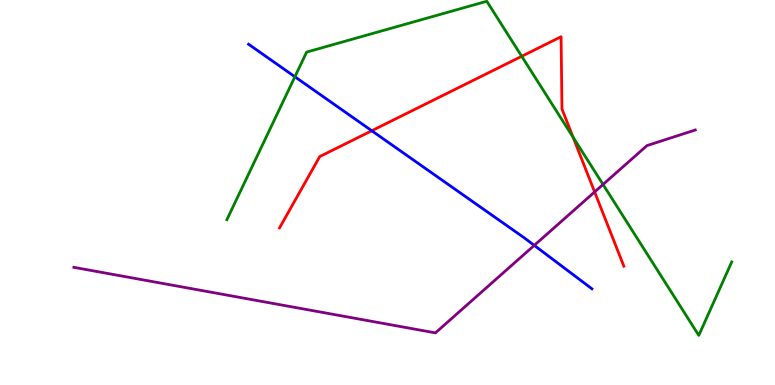[{'lines': ['blue', 'red'], 'intersections': [{'x': 4.8, 'y': 6.6}]}, {'lines': ['green', 'red'], 'intersections': [{'x': 6.73, 'y': 8.54}, {'x': 7.39, 'y': 6.43}]}, {'lines': ['purple', 'red'], 'intersections': [{'x': 7.67, 'y': 5.01}]}, {'lines': ['blue', 'green'], 'intersections': [{'x': 3.81, 'y': 8.01}]}, {'lines': ['blue', 'purple'], 'intersections': [{'x': 6.89, 'y': 3.63}]}, {'lines': ['green', 'purple'], 'intersections': [{'x': 7.78, 'y': 5.21}]}]